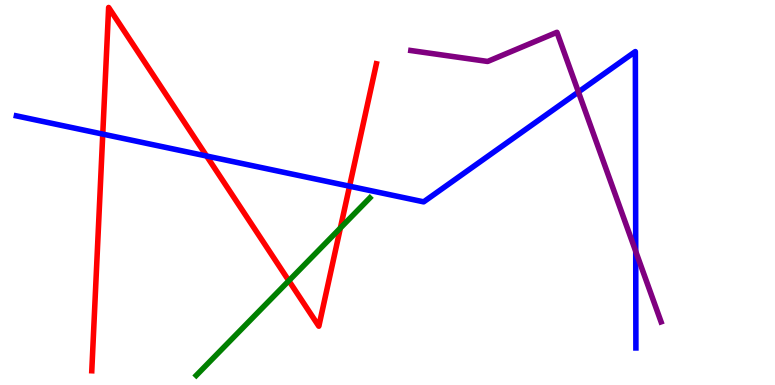[{'lines': ['blue', 'red'], 'intersections': [{'x': 1.33, 'y': 6.52}, {'x': 2.67, 'y': 5.95}, {'x': 4.51, 'y': 5.16}]}, {'lines': ['green', 'red'], 'intersections': [{'x': 3.73, 'y': 2.71}, {'x': 4.39, 'y': 4.08}]}, {'lines': ['purple', 'red'], 'intersections': []}, {'lines': ['blue', 'green'], 'intersections': []}, {'lines': ['blue', 'purple'], 'intersections': [{'x': 7.46, 'y': 7.61}, {'x': 8.2, 'y': 3.47}]}, {'lines': ['green', 'purple'], 'intersections': []}]